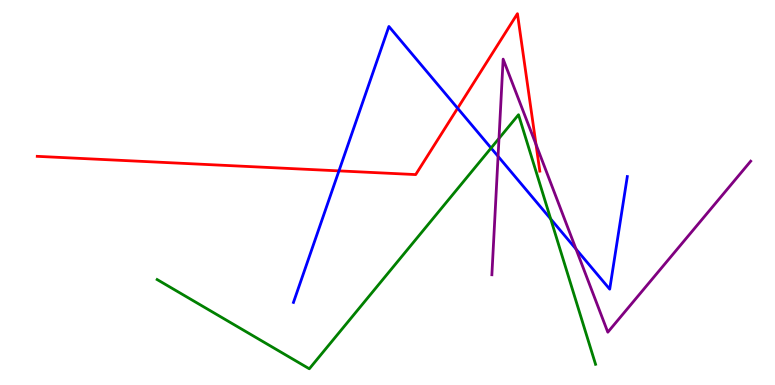[{'lines': ['blue', 'red'], 'intersections': [{'x': 4.37, 'y': 5.56}, {'x': 5.9, 'y': 7.19}]}, {'lines': ['green', 'red'], 'intersections': []}, {'lines': ['purple', 'red'], 'intersections': [{'x': 6.92, 'y': 6.25}]}, {'lines': ['blue', 'green'], 'intersections': [{'x': 6.34, 'y': 6.15}, {'x': 7.11, 'y': 4.31}]}, {'lines': ['blue', 'purple'], 'intersections': [{'x': 6.43, 'y': 5.94}, {'x': 7.43, 'y': 3.53}]}, {'lines': ['green', 'purple'], 'intersections': [{'x': 6.44, 'y': 6.4}]}]